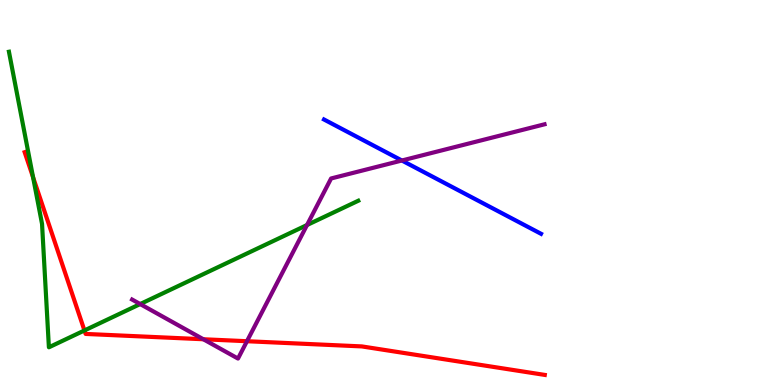[{'lines': ['blue', 'red'], 'intersections': []}, {'lines': ['green', 'red'], 'intersections': [{'x': 0.427, 'y': 5.4}, {'x': 1.09, 'y': 1.42}]}, {'lines': ['purple', 'red'], 'intersections': [{'x': 2.62, 'y': 1.19}, {'x': 3.19, 'y': 1.14}]}, {'lines': ['blue', 'green'], 'intersections': []}, {'lines': ['blue', 'purple'], 'intersections': [{'x': 5.19, 'y': 5.83}]}, {'lines': ['green', 'purple'], 'intersections': [{'x': 1.81, 'y': 2.1}, {'x': 3.96, 'y': 4.16}]}]